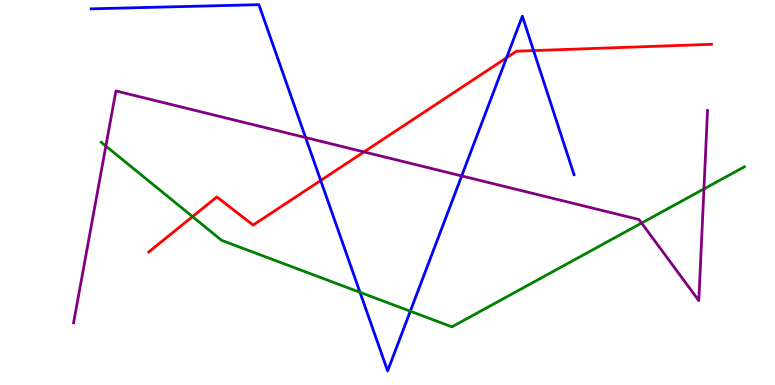[{'lines': ['blue', 'red'], 'intersections': [{'x': 4.14, 'y': 5.31}, {'x': 6.54, 'y': 8.5}, {'x': 6.88, 'y': 8.69}]}, {'lines': ['green', 'red'], 'intersections': [{'x': 2.48, 'y': 4.37}]}, {'lines': ['purple', 'red'], 'intersections': [{'x': 4.7, 'y': 6.05}]}, {'lines': ['blue', 'green'], 'intersections': [{'x': 4.65, 'y': 2.41}, {'x': 5.29, 'y': 1.92}]}, {'lines': ['blue', 'purple'], 'intersections': [{'x': 3.94, 'y': 6.43}, {'x': 5.96, 'y': 5.43}]}, {'lines': ['green', 'purple'], 'intersections': [{'x': 1.37, 'y': 6.21}, {'x': 8.28, 'y': 4.21}, {'x': 9.08, 'y': 5.09}]}]